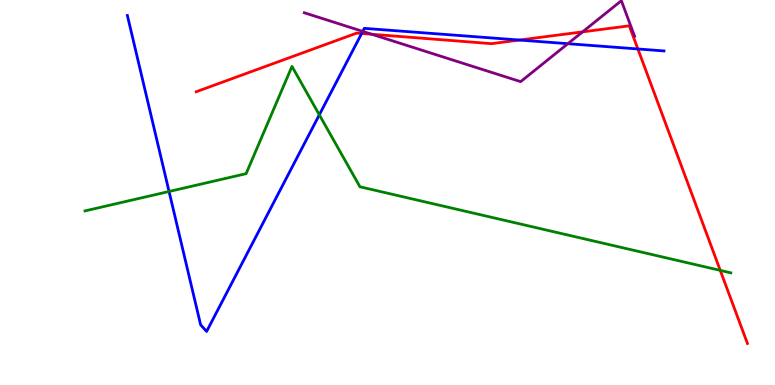[{'lines': ['blue', 'red'], 'intersections': [{'x': 4.67, 'y': 9.13}, {'x': 6.7, 'y': 8.96}, {'x': 8.23, 'y': 8.73}]}, {'lines': ['green', 'red'], 'intersections': [{'x': 9.29, 'y': 2.98}]}, {'lines': ['purple', 'red'], 'intersections': [{'x': 4.8, 'y': 9.11}, {'x': 7.52, 'y': 9.17}]}, {'lines': ['blue', 'green'], 'intersections': [{'x': 2.18, 'y': 5.03}, {'x': 4.12, 'y': 7.02}]}, {'lines': ['blue', 'purple'], 'intersections': [{'x': 4.68, 'y': 9.19}, {'x': 7.33, 'y': 8.87}]}, {'lines': ['green', 'purple'], 'intersections': []}]